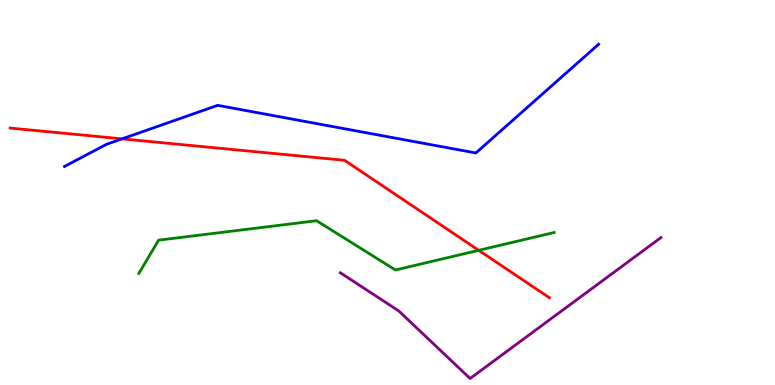[{'lines': ['blue', 'red'], 'intersections': [{'x': 1.58, 'y': 6.39}]}, {'lines': ['green', 'red'], 'intersections': [{'x': 6.18, 'y': 3.5}]}, {'lines': ['purple', 'red'], 'intersections': []}, {'lines': ['blue', 'green'], 'intersections': []}, {'lines': ['blue', 'purple'], 'intersections': []}, {'lines': ['green', 'purple'], 'intersections': []}]